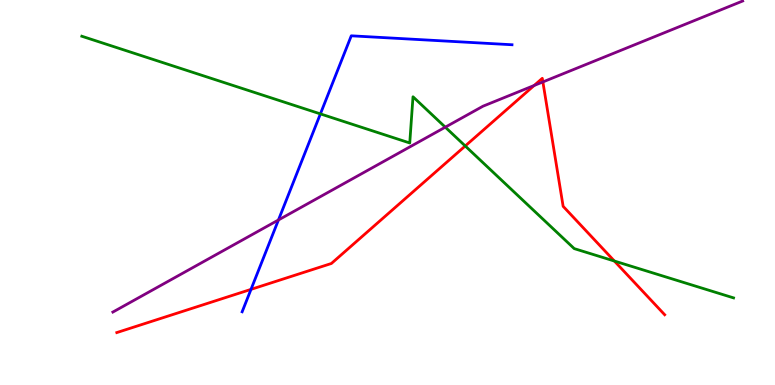[{'lines': ['blue', 'red'], 'intersections': [{'x': 3.24, 'y': 2.48}]}, {'lines': ['green', 'red'], 'intersections': [{'x': 6.0, 'y': 6.21}, {'x': 7.93, 'y': 3.22}]}, {'lines': ['purple', 'red'], 'intersections': [{'x': 6.89, 'y': 7.78}, {'x': 7.0, 'y': 7.87}]}, {'lines': ['blue', 'green'], 'intersections': [{'x': 4.13, 'y': 7.04}]}, {'lines': ['blue', 'purple'], 'intersections': [{'x': 3.59, 'y': 4.29}]}, {'lines': ['green', 'purple'], 'intersections': [{'x': 5.75, 'y': 6.7}]}]